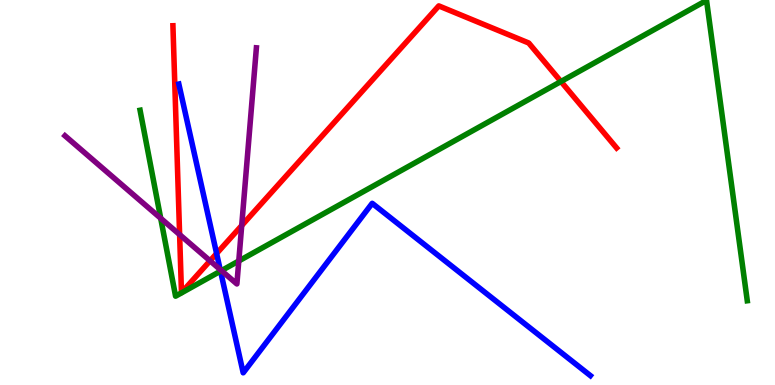[{'lines': ['blue', 'red'], 'intersections': [{'x': 2.79, 'y': 3.42}]}, {'lines': ['green', 'red'], 'intersections': [{'x': 7.24, 'y': 7.88}]}, {'lines': ['purple', 'red'], 'intersections': [{'x': 2.32, 'y': 3.91}, {'x': 2.71, 'y': 3.23}, {'x': 3.12, 'y': 4.14}]}, {'lines': ['blue', 'green'], 'intersections': [{'x': 2.85, 'y': 2.96}]}, {'lines': ['blue', 'purple'], 'intersections': [{'x': 2.84, 'y': 3.0}]}, {'lines': ['green', 'purple'], 'intersections': [{'x': 2.07, 'y': 4.33}, {'x': 2.86, 'y': 2.97}, {'x': 3.08, 'y': 3.22}]}]